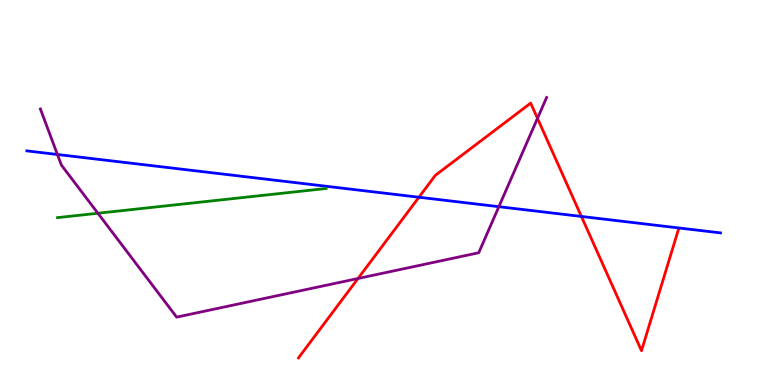[{'lines': ['blue', 'red'], 'intersections': [{'x': 5.41, 'y': 4.88}, {'x': 7.5, 'y': 4.38}]}, {'lines': ['green', 'red'], 'intersections': []}, {'lines': ['purple', 'red'], 'intersections': [{'x': 4.62, 'y': 2.77}, {'x': 6.94, 'y': 6.93}]}, {'lines': ['blue', 'green'], 'intersections': []}, {'lines': ['blue', 'purple'], 'intersections': [{'x': 0.741, 'y': 5.99}, {'x': 6.44, 'y': 4.63}]}, {'lines': ['green', 'purple'], 'intersections': [{'x': 1.26, 'y': 4.46}]}]